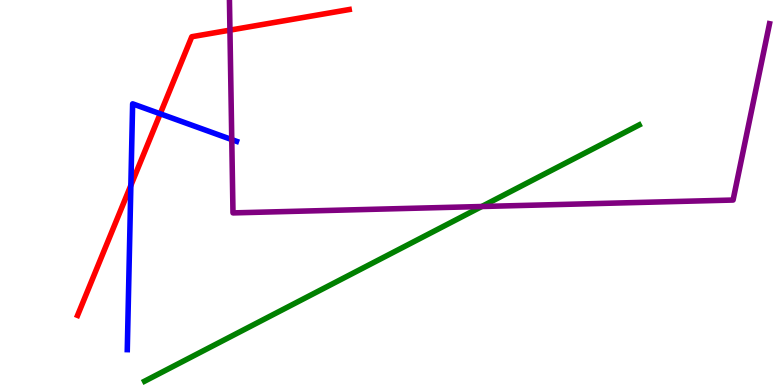[{'lines': ['blue', 'red'], 'intersections': [{'x': 1.69, 'y': 5.18}, {'x': 2.07, 'y': 7.04}]}, {'lines': ['green', 'red'], 'intersections': []}, {'lines': ['purple', 'red'], 'intersections': [{'x': 2.97, 'y': 9.22}]}, {'lines': ['blue', 'green'], 'intersections': []}, {'lines': ['blue', 'purple'], 'intersections': [{'x': 2.99, 'y': 6.37}]}, {'lines': ['green', 'purple'], 'intersections': [{'x': 6.22, 'y': 4.64}]}]